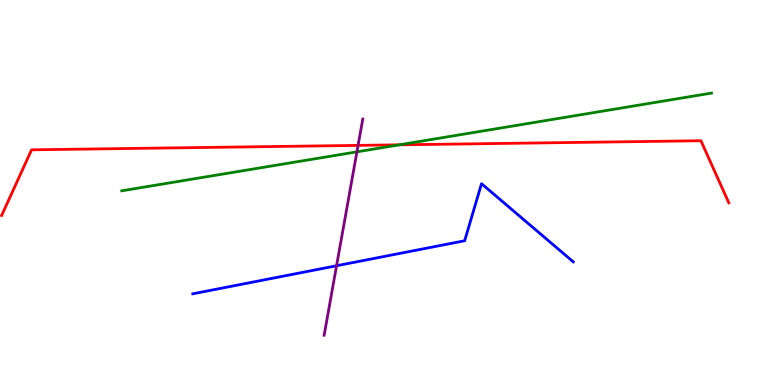[{'lines': ['blue', 'red'], 'intersections': []}, {'lines': ['green', 'red'], 'intersections': [{'x': 5.15, 'y': 6.24}]}, {'lines': ['purple', 'red'], 'intersections': [{'x': 4.62, 'y': 6.22}]}, {'lines': ['blue', 'green'], 'intersections': []}, {'lines': ['blue', 'purple'], 'intersections': [{'x': 4.34, 'y': 3.1}]}, {'lines': ['green', 'purple'], 'intersections': [{'x': 4.61, 'y': 6.06}]}]